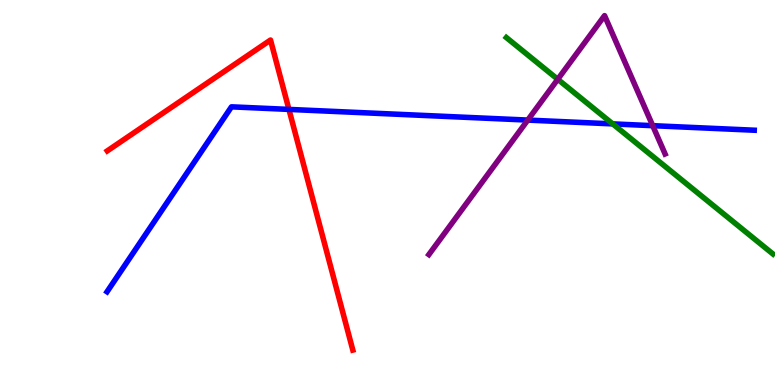[{'lines': ['blue', 'red'], 'intersections': [{'x': 3.73, 'y': 7.16}]}, {'lines': ['green', 'red'], 'intersections': []}, {'lines': ['purple', 'red'], 'intersections': []}, {'lines': ['blue', 'green'], 'intersections': [{'x': 7.91, 'y': 6.78}]}, {'lines': ['blue', 'purple'], 'intersections': [{'x': 6.81, 'y': 6.88}, {'x': 8.42, 'y': 6.74}]}, {'lines': ['green', 'purple'], 'intersections': [{'x': 7.2, 'y': 7.94}]}]